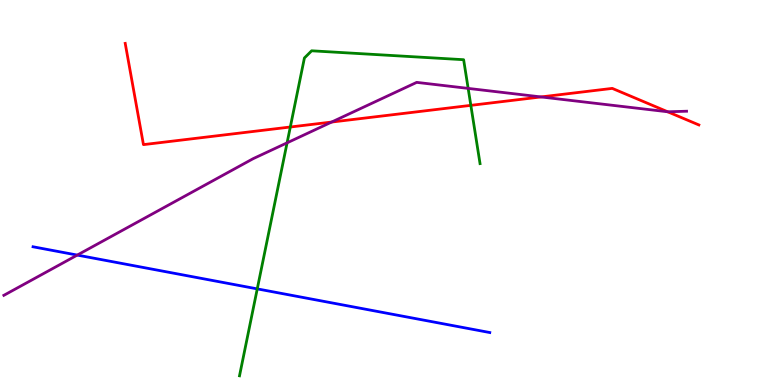[{'lines': ['blue', 'red'], 'intersections': []}, {'lines': ['green', 'red'], 'intersections': [{'x': 3.75, 'y': 6.7}, {'x': 6.08, 'y': 7.26}]}, {'lines': ['purple', 'red'], 'intersections': [{'x': 4.28, 'y': 6.83}, {'x': 6.98, 'y': 7.48}, {'x': 8.62, 'y': 7.1}]}, {'lines': ['blue', 'green'], 'intersections': [{'x': 3.32, 'y': 2.5}]}, {'lines': ['blue', 'purple'], 'intersections': [{'x': 0.997, 'y': 3.37}]}, {'lines': ['green', 'purple'], 'intersections': [{'x': 3.7, 'y': 6.29}, {'x': 6.04, 'y': 7.7}]}]